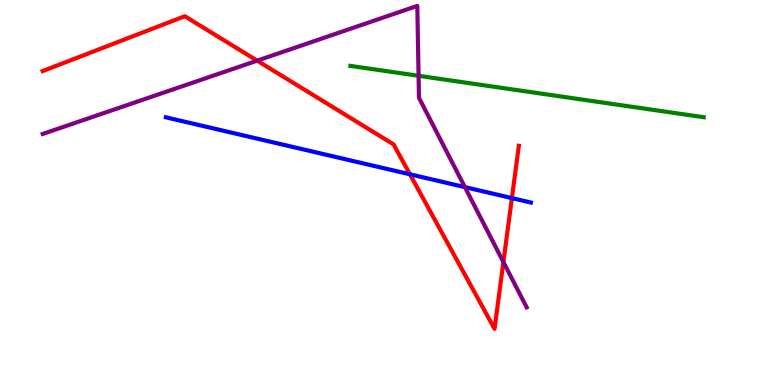[{'lines': ['blue', 'red'], 'intersections': [{'x': 5.29, 'y': 5.47}, {'x': 6.61, 'y': 4.85}]}, {'lines': ['green', 'red'], 'intersections': []}, {'lines': ['purple', 'red'], 'intersections': [{'x': 3.32, 'y': 8.42}, {'x': 6.5, 'y': 3.19}]}, {'lines': ['blue', 'green'], 'intersections': []}, {'lines': ['blue', 'purple'], 'intersections': [{'x': 6.0, 'y': 5.14}]}, {'lines': ['green', 'purple'], 'intersections': [{'x': 5.4, 'y': 8.03}]}]